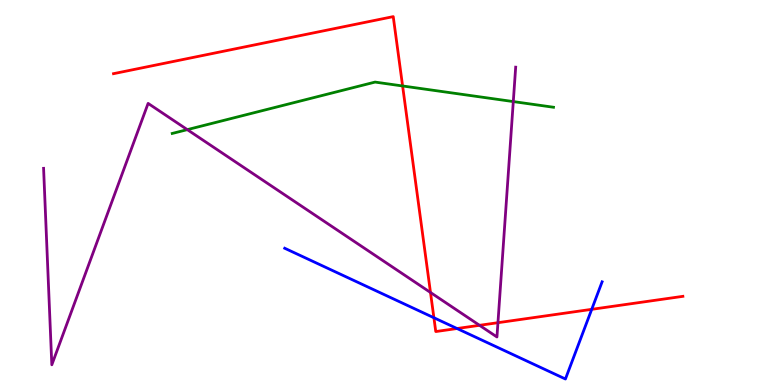[{'lines': ['blue', 'red'], 'intersections': [{'x': 5.6, 'y': 1.75}, {'x': 5.9, 'y': 1.47}, {'x': 7.64, 'y': 1.97}]}, {'lines': ['green', 'red'], 'intersections': [{'x': 5.19, 'y': 7.77}]}, {'lines': ['purple', 'red'], 'intersections': [{'x': 5.55, 'y': 2.4}, {'x': 6.19, 'y': 1.55}, {'x': 6.43, 'y': 1.62}]}, {'lines': ['blue', 'green'], 'intersections': []}, {'lines': ['blue', 'purple'], 'intersections': []}, {'lines': ['green', 'purple'], 'intersections': [{'x': 2.42, 'y': 6.63}, {'x': 6.62, 'y': 7.36}]}]